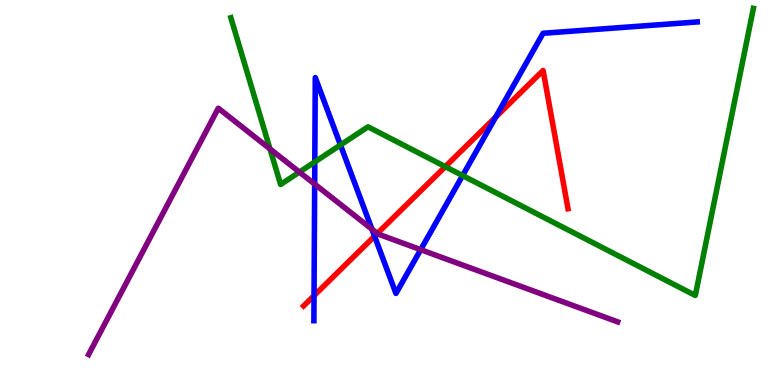[{'lines': ['blue', 'red'], 'intersections': [{'x': 4.05, 'y': 2.32}, {'x': 4.83, 'y': 3.87}, {'x': 6.4, 'y': 6.96}]}, {'lines': ['green', 'red'], 'intersections': [{'x': 5.75, 'y': 5.67}]}, {'lines': ['purple', 'red'], 'intersections': [{'x': 4.87, 'y': 3.94}]}, {'lines': ['blue', 'green'], 'intersections': [{'x': 4.06, 'y': 5.79}, {'x': 4.39, 'y': 6.23}, {'x': 5.97, 'y': 5.44}]}, {'lines': ['blue', 'purple'], 'intersections': [{'x': 4.06, 'y': 5.22}, {'x': 4.8, 'y': 4.05}, {'x': 5.43, 'y': 3.51}]}, {'lines': ['green', 'purple'], 'intersections': [{'x': 3.48, 'y': 6.13}, {'x': 3.86, 'y': 5.53}]}]